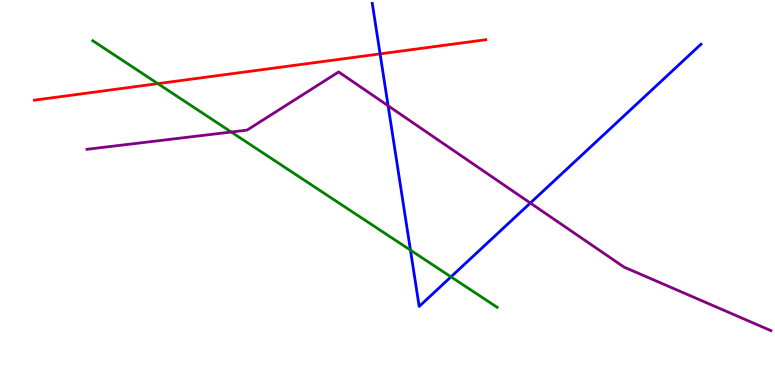[{'lines': ['blue', 'red'], 'intersections': [{'x': 4.9, 'y': 8.6}]}, {'lines': ['green', 'red'], 'intersections': [{'x': 2.04, 'y': 7.83}]}, {'lines': ['purple', 'red'], 'intersections': []}, {'lines': ['blue', 'green'], 'intersections': [{'x': 5.3, 'y': 3.5}, {'x': 5.82, 'y': 2.81}]}, {'lines': ['blue', 'purple'], 'intersections': [{'x': 5.01, 'y': 7.25}, {'x': 6.84, 'y': 4.73}]}, {'lines': ['green', 'purple'], 'intersections': [{'x': 2.98, 'y': 6.57}]}]